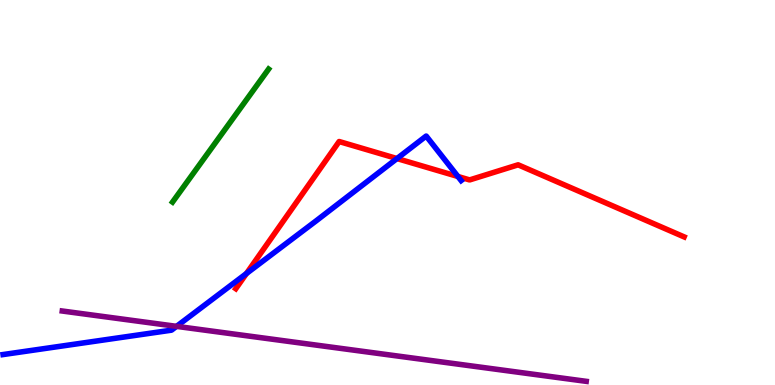[{'lines': ['blue', 'red'], 'intersections': [{'x': 3.18, 'y': 2.9}, {'x': 5.12, 'y': 5.88}, {'x': 5.91, 'y': 5.42}]}, {'lines': ['green', 'red'], 'intersections': []}, {'lines': ['purple', 'red'], 'intersections': []}, {'lines': ['blue', 'green'], 'intersections': []}, {'lines': ['blue', 'purple'], 'intersections': [{'x': 2.28, 'y': 1.52}]}, {'lines': ['green', 'purple'], 'intersections': []}]